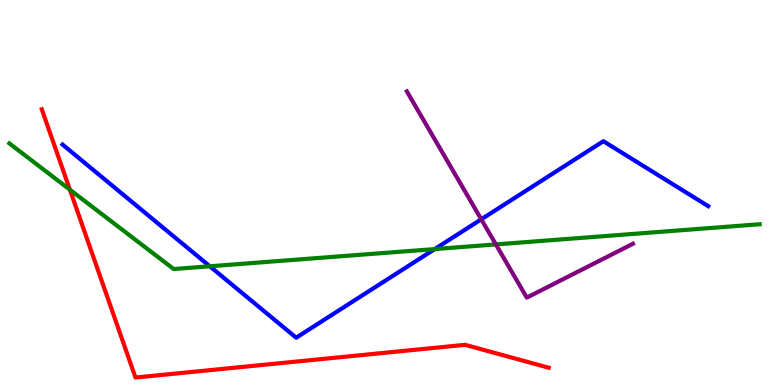[{'lines': ['blue', 'red'], 'intersections': []}, {'lines': ['green', 'red'], 'intersections': [{'x': 0.901, 'y': 5.07}]}, {'lines': ['purple', 'red'], 'intersections': []}, {'lines': ['blue', 'green'], 'intersections': [{'x': 2.71, 'y': 3.08}, {'x': 5.61, 'y': 3.53}]}, {'lines': ['blue', 'purple'], 'intersections': [{'x': 6.21, 'y': 4.3}]}, {'lines': ['green', 'purple'], 'intersections': [{'x': 6.4, 'y': 3.65}]}]